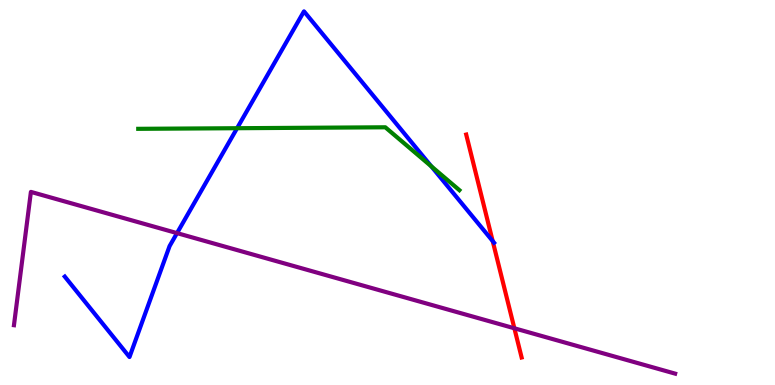[{'lines': ['blue', 'red'], 'intersections': [{'x': 6.36, 'y': 3.74}]}, {'lines': ['green', 'red'], 'intersections': []}, {'lines': ['purple', 'red'], 'intersections': [{'x': 6.64, 'y': 1.47}]}, {'lines': ['blue', 'green'], 'intersections': [{'x': 3.06, 'y': 6.67}, {'x': 5.56, 'y': 5.68}]}, {'lines': ['blue', 'purple'], 'intersections': [{'x': 2.28, 'y': 3.95}]}, {'lines': ['green', 'purple'], 'intersections': []}]